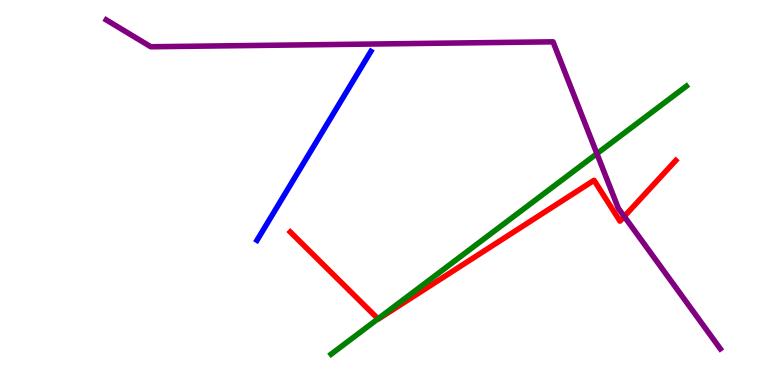[{'lines': ['blue', 'red'], 'intersections': []}, {'lines': ['green', 'red'], 'intersections': [{'x': 4.88, 'y': 1.72}]}, {'lines': ['purple', 'red'], 'intersections': [{'x': 8.05, 'y': 4.38}]}, {'lines': ['blue', 'green'], 'intersections': []}, {'lines': ['blue', 'purple'], 'intersections': []}, {'lines': ['green', 'purple'], 'intersections': [{'x': 7.7, 'y': 6.01}]}]